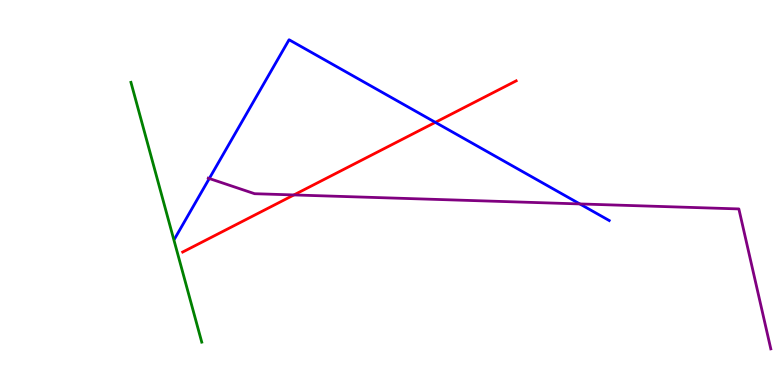[{'lines': ['blue', 'red'], 'intersections': [{'x': 5.62, 'y': 6.82}]}, {'lines': ['green', 'red'], 'intersections': []}, {'lines': ['purple', 'red'], 'intersections': [{'x': 3.79, 'y': 4.94}]}, {'lines': ['blue', 'green'], 'intersections': []}, {'lines': ['blue', 'purple'], 'intersections': [{'x': 2.7, 'y': 5.36}, {'x': 7.48, 'y': 4.7}]}, {'lines': ['green', 'purple'], 'intersections': []}]